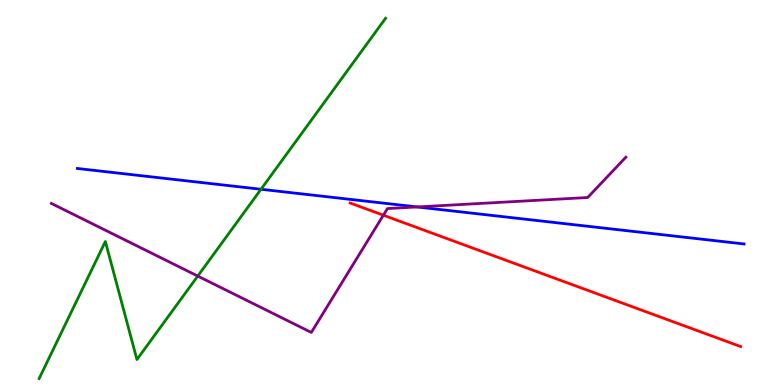[{'lines': ['blue', 'red'], 'intersections': []}, {'lines': ['green', 'red'], 'intersections': []}, {'lines': ['purple', 'red'], 'intersections': [{'x': 4.95, 'y': 4.41}]}, {'lines': ['blue', 'green'], 'intersections': [{'x': 3.37, 'y': 5.08}]}, {'lines': ['blue', 'purple'], 'intersections': [{'x': 5.38, 'y': 4.62}]}, {'lines': ['green', 'purple'], 'intersections': [{'x': 2.55, 'y': 2.83}]}]